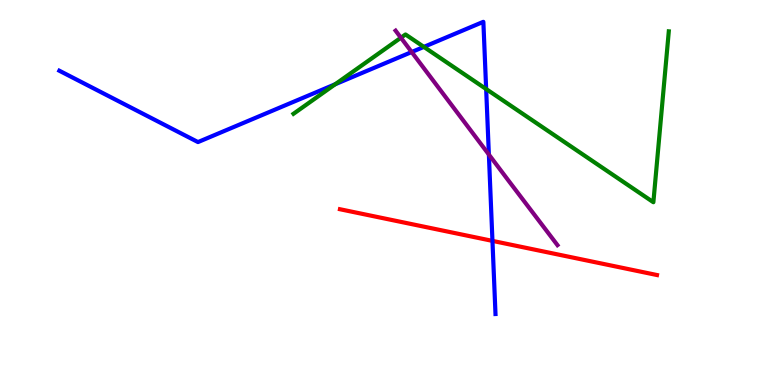[{'lines': ['blue', 'red'], 'intersections': [{'x': 6.35, 'y': 3.74}]}, {'lines': ['green', 'red'], 'intersections': []}, {'lines': ['purple', 'red'], 'intersections': []}, {'lines': ['blue', 'green'], 'intersections': [{'x': 4.33, 'y': 7.81}, {'x': 5.47, 'y': 8.78}, {'x': 6.27, 'y': 7.69}]}, {'lines': ['blue', 'purple'], 'intersections': [{'x': 5.31, 'y': 8.65}, {'x': 6.31, 'y': 5.99}]}, {'lines': ['green', 'purple'], 'intersections': [{'x': 5.17, 'y': 9.02}]}]